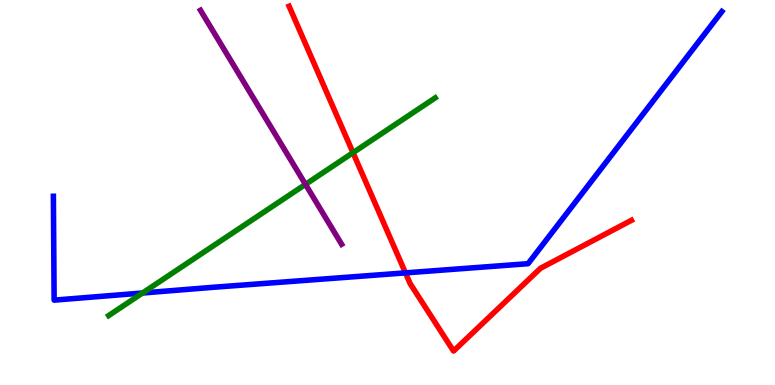[{'lines': ['blue', 'red'], 'intersections': [{'x': 5.23, 'y': 2.91}]}, {'lines': ['green', 'red'], 'intersections': [{'x': 4.55, 'y': 6.03}]}, {'lines': ['purple', 'red'], 'intersections': []}, {'lines': ['blue', 'green'], 'intersections': [{'x': 1.84, 'y': 2.39}]}, {'lines': ['blue', 'purple'], 'intersections': []}, {'lines': ['green', 'purple'], 'intersections': [{'x': 3.94, 'y': 5.21}]}]